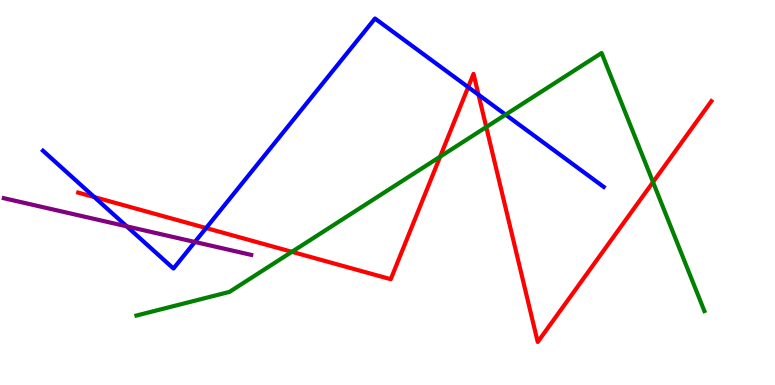[{'lines': ['blue', 'red'], 'intersections': [{'x': 1.22, 'y': 4.88}, {'x': 2.66, 'y': 4.08}, {'x': 6.04, 'y': 7.74}, {'x': 6.17, 'y': 7.54}]}, {'lines': ['green', 'red'], 'intersections': [{'x': 3.77, 'y': 3.46}, {'x': 5.68, 'y': 5.93}, {'x': 6.27, 'y': 6.7}, {'x': 8.43, 'y': 5.27}]}, {'lines': ['purple', 'red'], 'intersections': []}, {'lines': ['blue', 'green'], 'intersections': [{'x': 6.52, 'y': 7.02}]}, {'lines': ['blue', 'purple'], 'intersections': [{'x': 1.64, 'y': 4.12}, {'x': 2.51, 'y': 3.71}]}, {'lines': ['green', 'purple'], 'intersections': []}]